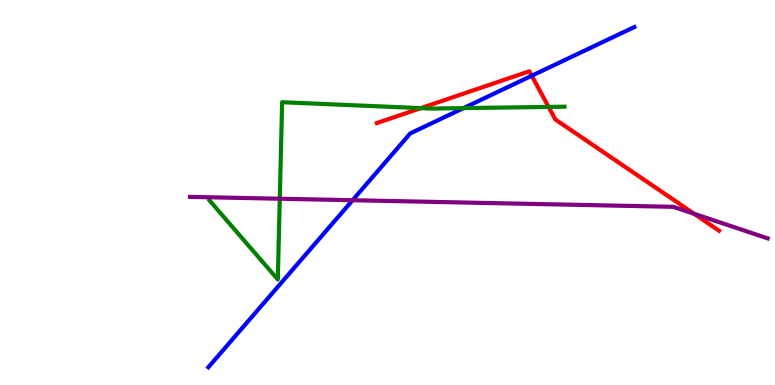[{'lines': ['blue', 'red'], 'intersections': [{'x': 6.86, 'y': 8.03}]}, {'lines': ['green', 'red'], 'intersections': [{'x': 5.43, 'y': 7.19}, {'x': 7.08, 'y': 7.22}]}, {'lines': ['purple', 'red'], 'intersections': [{'x': 8.96, 'y': 4.45}]}, {'lines': ['blue', 'green'], 'intersections': [{'x': 5.98, 'y': 7.19}]}, {'lines': ['blue', 'purple'], 'intersections': [{'x': 4.55, 'y': 4.8}]}, {'lines': ['green', 'purple'], 'intersections': [{'x': 3.61, 'y': 4.84}]}]